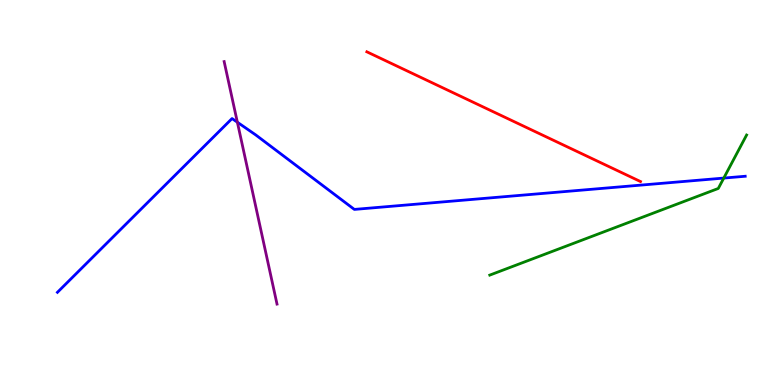[{'lines': ['blue', 'red'], 'intersections': []}, {'lines': ['green', 'red'], 'intersections': []}, {'lines': ['purple', 'red'], 'intersections': []}, {'lines': ['blue', 'green'], 'intersections': [{'x': 9.34, 'y': 5.37}]}, {'lines': ['blue', 'purple'], 'intersections': [{'x': 3.06, 'y': 6.83}]}, {'lines': ['green', 'purple'], 'intersections': []}]